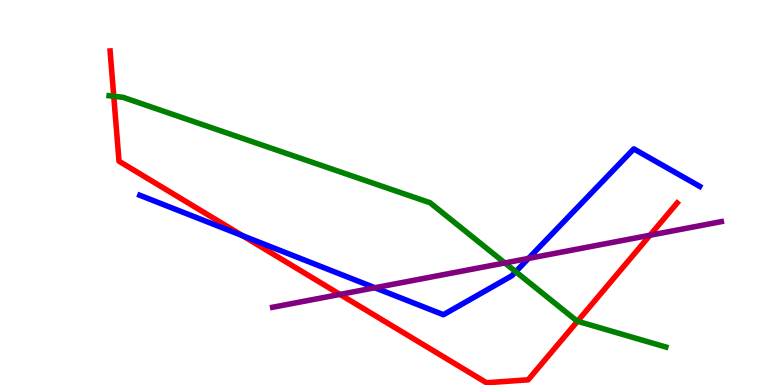[{'lines': ['blue', 'red'], 'intersections': [{'x': 3.13, 'y': 3.88}]}, {'lines': ['green', 'red'], 'intersections': [{'x': 1.47, 'y': 7.5}, {'x': 7.45, 'y': 1.66}]}, {'lines': ['purple', 'red'], 'intersections': [{'x': 4.39, 'y': 2.35}, {'x': 8.39, 'y': 3.89}]}, {'lines': ['blue', 'green'], 'intersections': [{'x': 6.65, 'y': 2.94}]}, {'lines': ['blue', 'purple'], 'intersections': [{'x': 4.84, 'y': 2.53}, {'x': 6.82, 'y': 3.29}]}, {'lines': ['green', 'purple'], 'intersections': [{'x': 6.51, 'y': 3.17}]}]